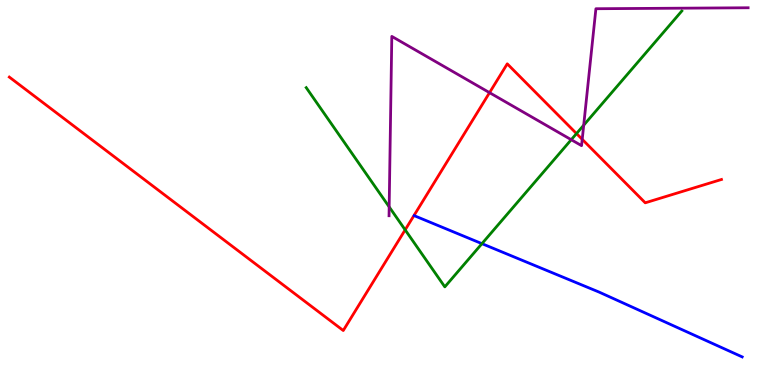[{'lines': ['blue', 'red'], 'intersections': []}, {'lines': ['green', 'red'], 'intersections': [{'x': 5.23, 'y': 4.03}, {'x': 7.44, 'y': 6.53}]}, {'lines': ['purple', 'red'], 'intersections': [{'x': 6.32, 'y': 7.59}, {'x': 7.51, 'y': 6.38}]}, {'lines': ['blue', 'green'], 'intersections': [{'x': 6.22, 'y': 3.67}]}, {'lines': ['blue', 'purple'], 'intersections': []}, {'lines': ['green', 'purple'], 'intersections': [{'x': 5.02, 'y': 4.63}, {'x': 7.37, 'y': 6.37}, {'x': 7.53, 'y': 6.75}]}]